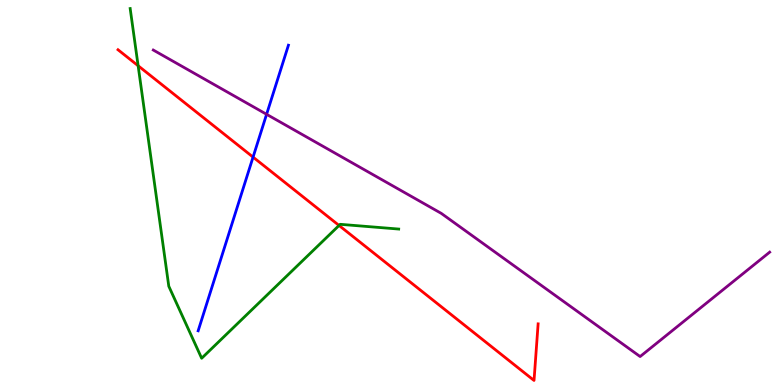[{'lines': ['blue', 'red'], 'intersections': [{'x': 3.27, 'y': 5.92}]}, {'lines': ['green', 'red'], 'intersections': [{'x': 1.78, 'y': 8.29}, {'x': 4.37, 'y': 4.14}]}, {'lines': ['purple', 'red'], 'intersections': []}, {'lines': ['blue', 'green'], 'intersections': []}, {'lines': ['blue', 'purple'], 'intersections': [{'x': 3.44, 'y': 7.03}]}, {'lines': ['green', 'purple'], 'intersections': []}]